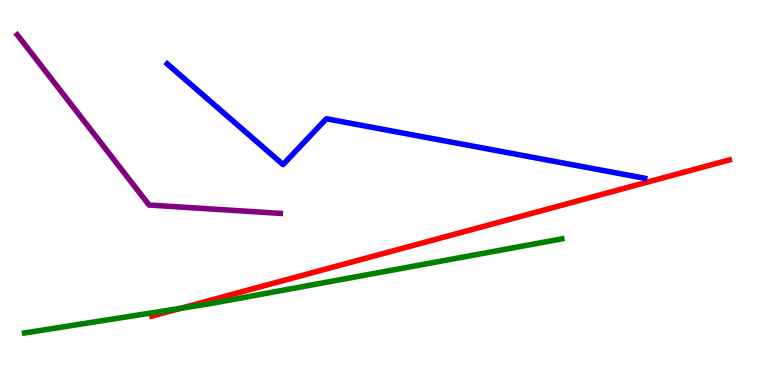[{'lines': ['blue', 'red'], 'intersections': []}, {'lines': ['green', 'red'], 'intersections': [{'x': 2.33, 'y': 1.99}]}, {'lines': ['purple', 'red'], 'intersections': []}, {'lines': ['blue', 'green'], 'intersections': []}, {'lines': ['blue', 'purple'], 'intersections': []}, {'lines': ['green', 'purple'], 'intersections': []}]